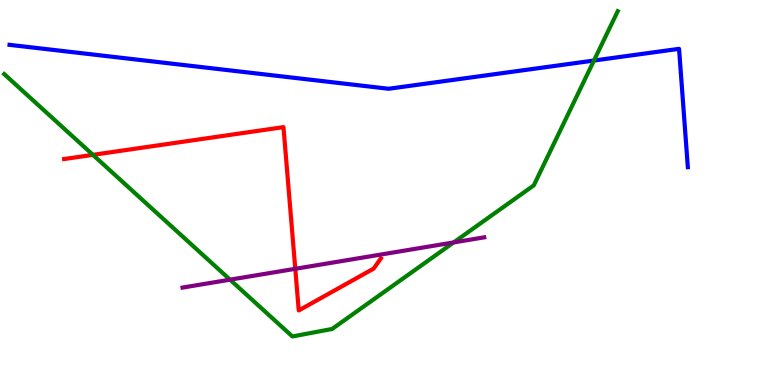[{'lines': ['blue', 'red'], 'intersections': []}, {'lines': ['green', 'red'], 'intersections': [{'x': 1.2, 'y': 5.98}]}, {'lines': ['purple', 'red'], 'intersections': [{'x': 3.81, 'y': 3.02}]}, {'lines': ['blue', 'green'], 'intersections': [{'x': 7.66, 'y': 8.43}]}, {'lines': ['blue', 'purple'], 'intersections': []}, {'lines': ['green', 'purple'], 'intersections': [{'x': 2.97, 'y': 2.74}, {'x': 5.85, 'y': 3.7}]}]